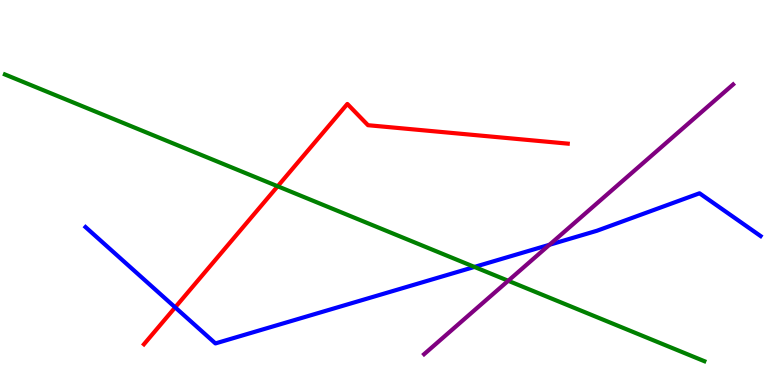[{'lines': ['blue', 'red'], 'intersections': [{'x': 2.26, 'y': 2.02}]}, {'lines': ['green', 'red'], 'intersections': [{'x': 3.58, 'y': 5.16}]}, {'lines': ['purple', 'red'], 'intersections': []}, {'lines': ['blue', 'green'], 'intersections': [{'x': 6.12, 'y': 3.07}]}, {'lines': ['blue', 'purple'], 'intersections': [{'x': 7.09, 'y': 3.64}]}, {'lines': ['green', 'purple'], 'intersections': [{'x': 6.56, 'y': 2.71}]}]